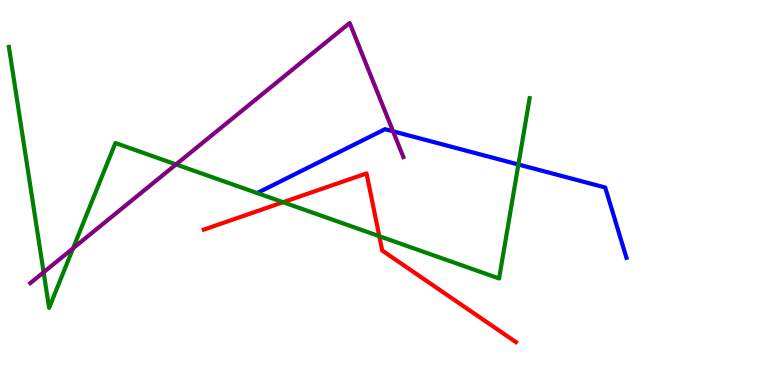[{'lines': ['blue', 'red'], 'intersections': []}, {'lines': ['green', 'red'], 'intersections': [{'x': 3.65, 'y': 4.75}, {'x': 4.89, 'y': 3.87}]}, {'lines': ['purple', 'red'], 'intersections': []}, {'lines': ['blue', 'green'], 'intersections': [{'x': 6.69, 'y': 5.73}]}, {'lines': ['blue', 'purple'], 'intersections': [{'x': 5.07, 'y': 6.59}]}, {'lines': ['green', 'purple'], 'intersections': [{'x': 0.563, 'y': 2.93}, {'x': 0.943, 'y': 3.55}, {'x': 2.27, 'y': 5.73}]}]